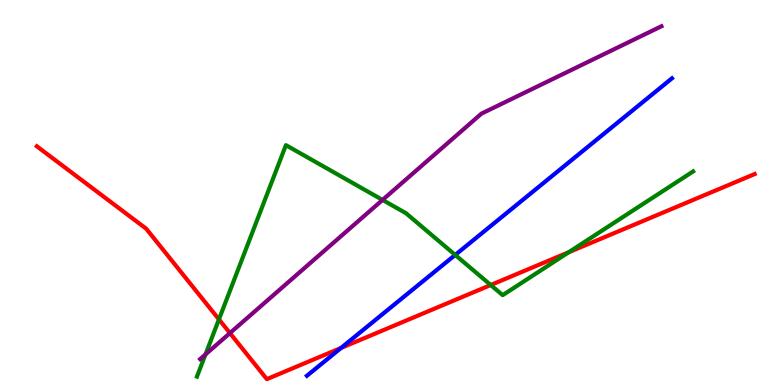[{'lines': ['blue', 'red'], 'intersections': [{'x': 4.4, 'y': 0.963}]}, {'lines': ['green', 'red'], 'intersections': [{'x': 2.83, 'y': 1.7}, {'x': 6.33, 'y': 2.6}, {'x': 7.34, 'y': 3.45}]}, {'lines': ['purple', 'red'], 'intersections': [{'x': 2.97, 'y': 1.35}]}, {'lines': ['blue', 'green'], 'intersections': [{'x': 5.87, 'y': 3.38}]}, {'lines': ['blue', 'purple'], 'intersections': []}, {'lines': ['green', 'purple'], 'intersections': [{'x': 2.65, 'y': 0.794}, {'x': 4.94, 'y': 4.81}]}]